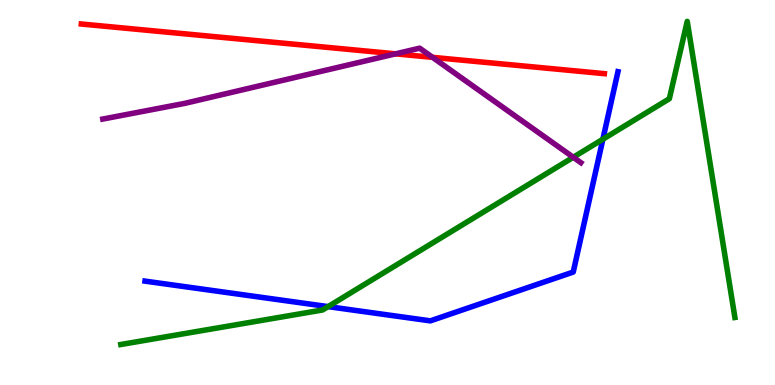[{'lines': ['blue', 'red'], 'intersections': []}, {'lines': ['green', 'red'], 'intersections': []}, {'lines': ['purple', 'red'], 'intersections': [{'x': 5.1, 'y': 8.6}, {'x': 5.58, 'y': 8.51}]}, {'lines': ['blue', 'green'], 'intersections': [{'x': 4.23, 'y': 2.04}, {'x': 7.78, 'y': 6.38}]}, {'lines': ['blue', 'purple'], 'intersections': []}, {'lines': ['green', 'purple'], 'intersections': [{'x': 7.4, 'y': 5.92}]}]